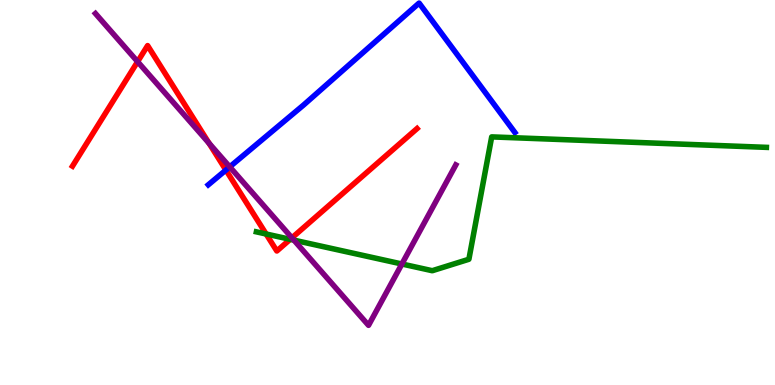[{'lines': ['blue', 'red'], 'intersections': [{'x': 2.91, 'y': 5.58}]}, {'lines': ['green', 'red'], 'intersections': [{'x': 3.43, 'y': 3.92}, {'x': 3.74, 'y': 3.78}]}, {'lines': ['purple', 'red'], 'intersections': [{'x': 1.78, 'y': 8.4}, {'x': 2.7, 'y': 6.28}, {'x': 3.77, 'y': 3.82}]}, {'lines': ['blue', 'green'], 'intersections': []}, {'lines': ['blue', 'purple'], 'intersections': [{'x': 2.96, 'y': 5.67}]}, {'lines': ['green', 'purple'], 'intersections': [{'x': 3.79, 'y': 3.76}, {'x': 5.19, 'y': 3.14}]}]